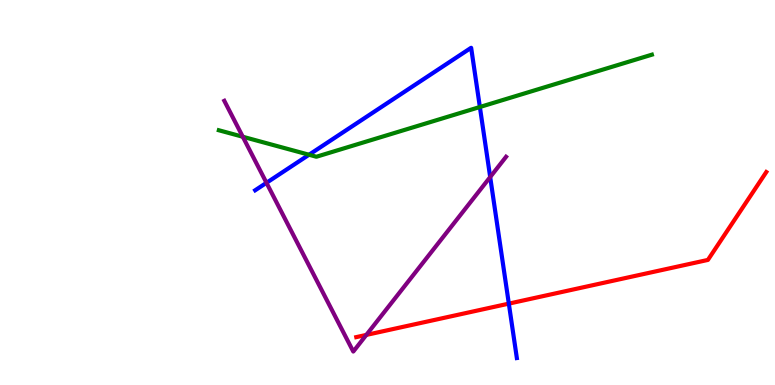[{'lines': ['blue', 'red'], 'intersections': [{'x': 6.57, 'y': 2.11}]}, {'lines': ['green', 'red'], 'intersections': []}, {'lines': ['purple', 'red'], 'intersections': [{'x': 4.73, 'y': 1.3}]}, {'lines': ['blue', 'green'], 'intersections': [{'x': 3.99, 'y': 5.98}, {'x': 6.19, 'y': 7.22}]}, {'lines': ['blue', 'purple'], 'intersections': [{'x': 3.44, 'y': 5.25}, {'x': 6.32, 'y': 5.4}]}, {'lines': ['green', 'purple'], 'intersections': [{'x': 3.13, 'y': 6.45}]}]